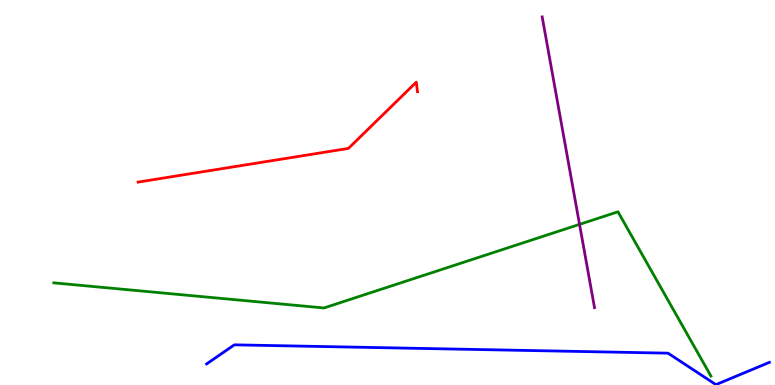[{'lines': ['blue', 'red'], 'intersections': []}, {'lines': ['green', 'red'], 'intersections': []}, {'lines': ['purple', 'red'], 'intersections': []}, {'lines': ['blue', 'green'], 'intersections': []}, {'lines': ['blue', 'purple'], 'intersections': []}, {'lines': ['green', 'purple'], 'intersections': [{'x': 7.48, 'y': 4.17}]}]